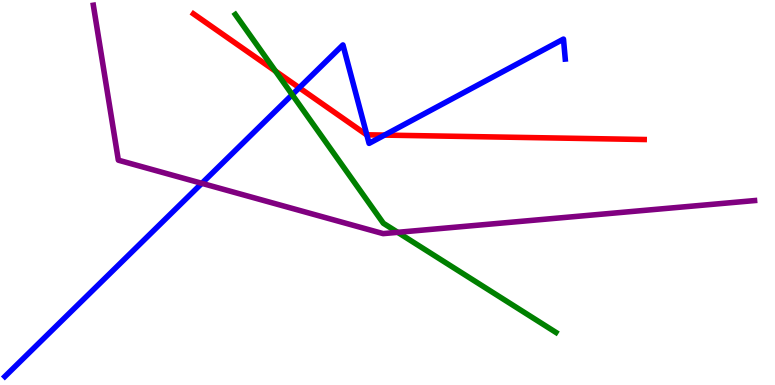[{'lines': ['blue', 'red'], 'intersections': [{'x': 3.86, 'y': 7.72}, {'x': 4.73, 'y': 6.5}, {'x': 4.96, 'y': 6.49}]}, {'lines': ['green', 'red'], 'intersections': [{'x': 3.56, 'y': 8.15}]}, {'lines': ['purple', 'red'], 'intersections': []}, {'lines': ['blue', 'green'], 'intersections': [{'x': 3.77, 'y': 7.54}]}, {'lines': ['blue', 'purple'], 'intersections': [{'x': 2.6, 'y': 5.24}]}, {'lines': ['green', 'purple'], 'intersections': [{'x': 5.13, 'y': 3.97}]}]